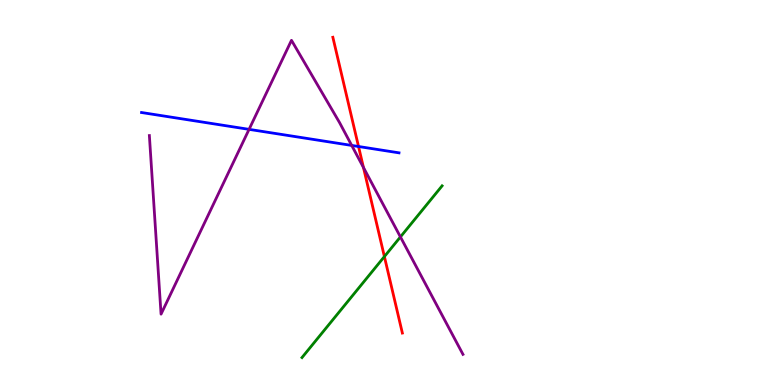[{'lines': ['blue', 'red'], 'intersections': [{'x': 4.63, 'y': 6.19}]}, {'lines': ['green', 'red'], 'intersections': [{'x': 4.96, 'y': 3.34}]}, {'lines': ['purple', 'red'], 'intersections': [{'x': 4.69, 'y': 5.65}]}, {'lines': ['blue', 'green'], 'intersections': []}, {'lines': ['blue', 'purple'], 'intersections': [{'x': 3.21, 'y': 6.64}, {'x': 4.54, 'y': 6.22}]}, {'lines': ['green', 'purple'], 'intersections': [{'x': 5.17, 'y': 3.85}]}]